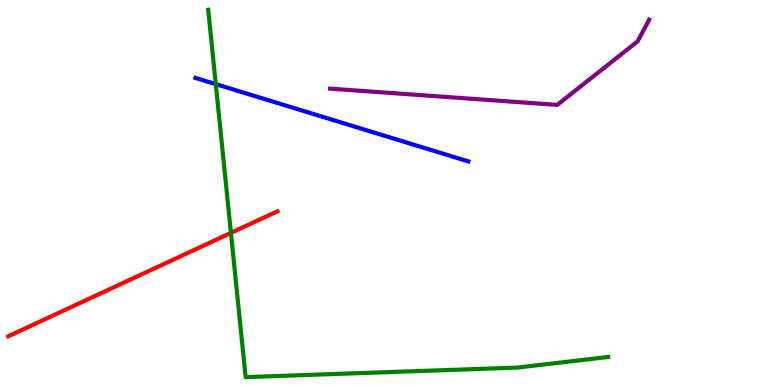[{'lines': ['blue', 'red'], 'intersections': []}, {'lines': ['green', 'red'], 'intersections': [{'x': 2.98, 'y': 3.95}]}, {'lines': ['purple', 'red'], 'intersections': []}, {'lines': ['blue', 'green'], 'intersections': [{'x': 2.78, 'y': 7.81}]}, {'lines': ['blue', 'purple'], 'intersections': []}, {'lines': ['green', 'purple'], 'intersections': []}]